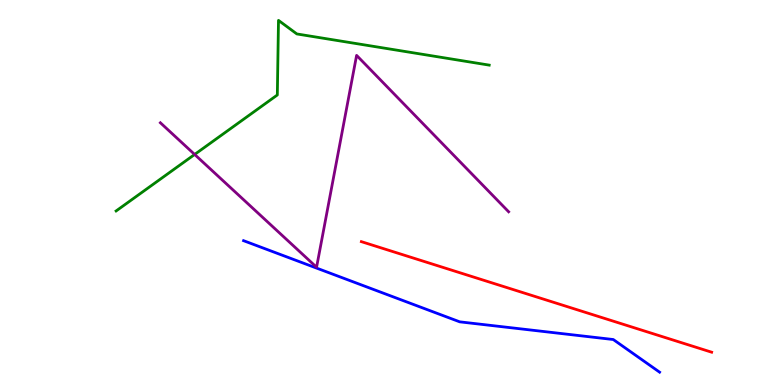[{'lines': ['blue', 'red'], 'intersections': []}, {'lines': ['green', 'red'], 'intersections': []}, {'lines': ['purple', 'red'], 'intersections': []}, {'lines': ['blue', 'green'], 'intersections': []}, {'lines': ['blue', 'purple'], 'intersections': []}, {'lines': ['green', 'purple'], 'intersections': [{'x': 2.51, 'y': 5.99}]}]